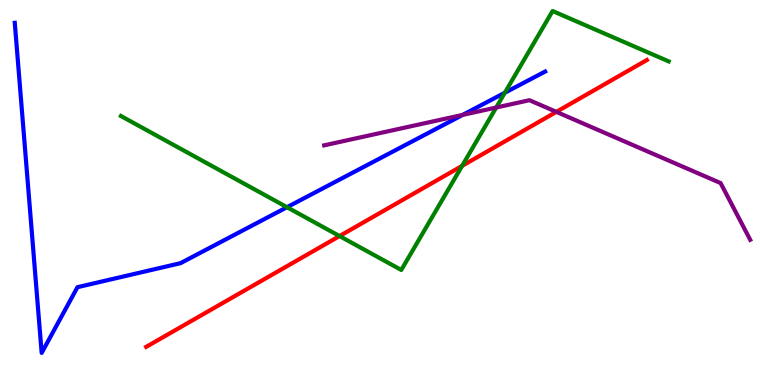[{'lines': ['blue', 'red'], 'intersections': []}, {'lines': ['green', 'red'], 'intersections': [{'x': 4.38, 'y': 3.87}, {'x': 5.96, 'y': 5.69}]}, {'lines': ['purple', 'red'], 'intersections': [{'x': 7.18, 'y': 7.09}]}, {'lines': ['blue', 'green'], 'intersections': [{'x': 3.7, 'y': 4.62}, {'x': 6.51, 'y': 7.59}]}, {'lines': ['blue', 'purple'], 'intersections': [{'x': 5.97, 'y': 7.02}]}, {'lines': ['green', 'purple'], 'intersections': [{'x': 6.4, 'y': 7.21}]}]